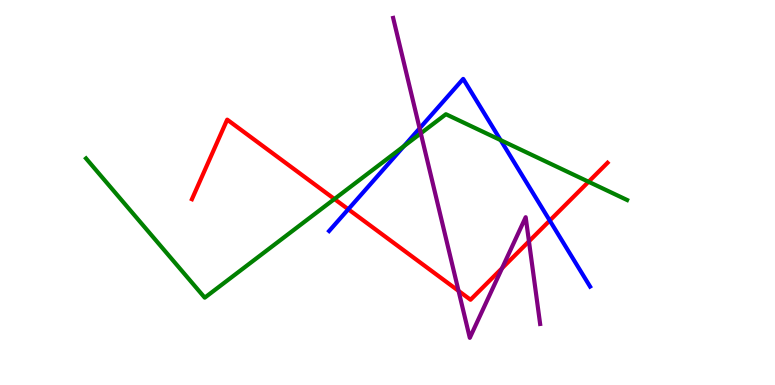[{'lines': ['blue', 'red'], 'intersections': [{'x': 4.49, 'y': 4.56}, {'x': 7.09, 'y': 4.27}]}, {'lines': ['green', 'red'], 'intersections': [{'x': 4.32, 'y': 4.83}, {'x': 7.59, 'y': 5.28}]}, {'lines': ['purple', 'red'], 'intersections': [{'x': 5.92, 'y': 2.44}, {'x': 6.48, 'y': 3.03}, {'x': 6.83, 'y': 3.73}]}, {'lines': ['blue', 'green'], 'intersections': [{'x': 5.21, 'y': 6.2}, {'x': 6.46, 'y': 6.36}]}, {'lines': ['blue', 'purple'], 'intersections': [{'x': 5.41, 'y': 6.67}]}, {'lines': ['green', 'purple'], 'intersections': [{'x': 5.43, 'y': 6.54}]}]